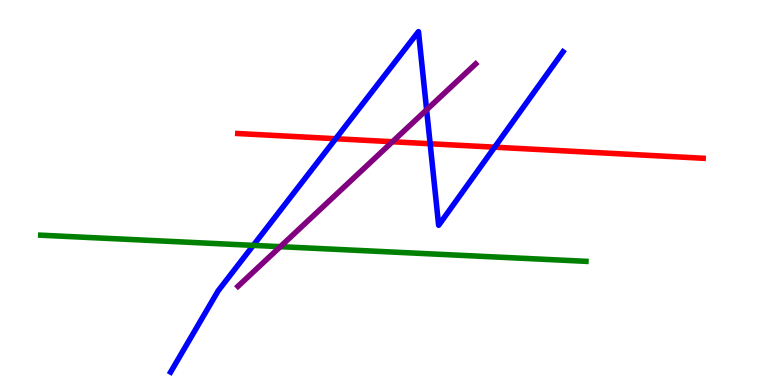[{'lines': ['blue', 'red'], 'intersections': [{'x': 4.33, 'y': 6.4}, {'x': 5.55, 'y': 6.27}, {'x': 6.38, 'y': 6.18}]}, {'lines': ['green', 'red'], 'intersections': []}, {'lines': ['purple', 'red'], 'intersections': [{'x': 5.06, 'y': 6.32}]}, {'lines': ['blue', 'green'], 'intersections': [{'x': 3.27, 'y': 3.63}]}, {'lines': ['blue', 'purple'], 'intersections': [{'x': 5.5, 'y': 7.15}]}, {'lines': ['green', 'purple'], 'intersections': [{'x': 3.62, 'y': 3.59}]}]